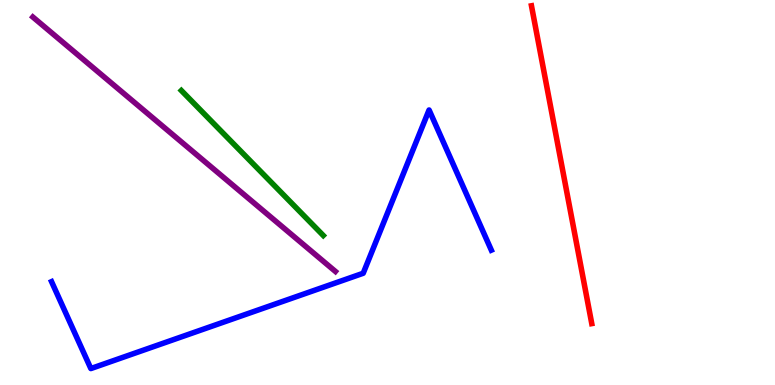[{'lines': ['blue', 'red'], 'intersections': []}, {'lines': ['green', 'red'], 'intersections': []}, {'lines': ['purple', 'red'], 'intersections': []}, {'lines': ['blue', 'green'], 'intersections': []}, {'lines': ['blue', 'purple'], 'intersections': []}, {'lines': ['green', 'purple'], 'intersections': []}]